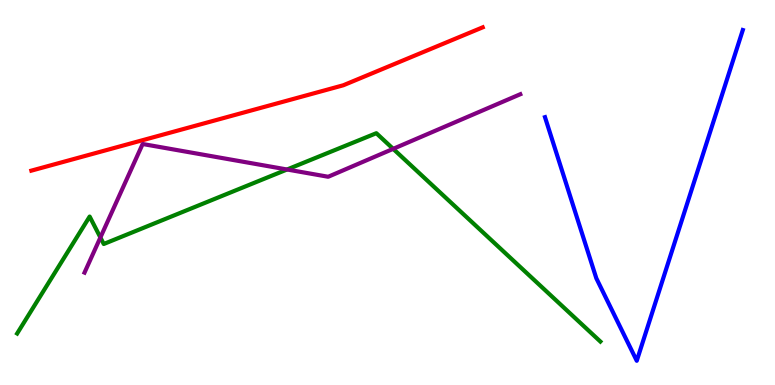[{'lines': ['blue', 'red'], 'intersections': []}, {'lines': ['green', 'red'], 'intersections': []}, {'lines': ['purple', 'red'], 'intersections': []}, {'lines': ['blue', 'green'], 'intersections': []}, {'lines': ['blue', 'purple'], 'intersections': []}, {'lines': ['green', 'purple'], 'intersections': [{'x': 1.3, 'y': 3.83}, {'x': 3.7, 'y': 5.6}, {'x': 5.07, 'y': 6.13}]}]